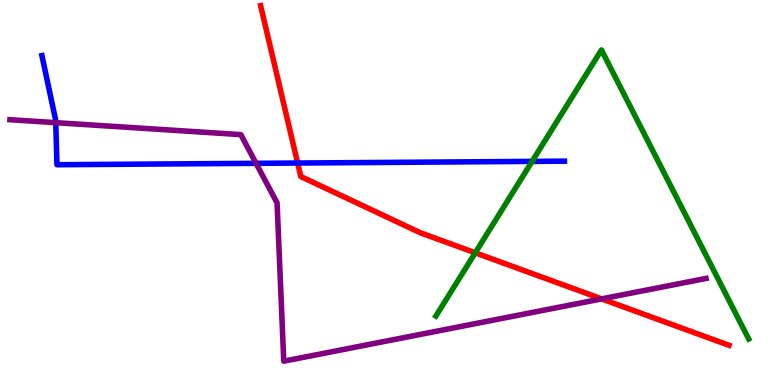[{'lines': ['blue', 'red'], 'intersections': [{'x': 3.84, 'y': 5.77}]}, {'lines': ['green', 'red'], 'intersections': [{'x': 6.13, 'y': 3.43}]}, {'lines': ['purple', 'red'], 'intersections': [{'x': 7.76, 'y': 2.24}]}, {'lines': ['blue', 'green'], 'intersections': [{'x': 6.87, 'y': 5.81}]}, {'lines': ['blue', 'purple'], 'intersections': [{'x': 0.719, 'y': 6.81}, {'x': 3.3, 'y': 5.76}]}, {'lines': ['green', 'purple'], 'intersections': []}]